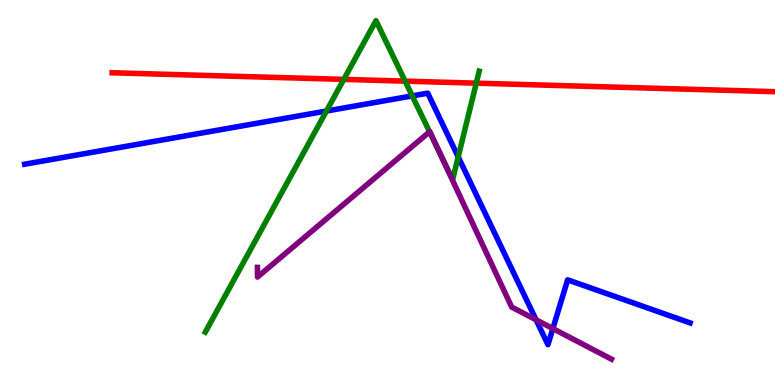[{'lines': ['blue', 'red'], 'intersections': []}, {'lines': ['green', 'red'], 'intersections': [{'x': 4.44, 'y': 7.94}, {'x': 5.23, 'y': 7.89}, {'x': 6.15, 'y': 7.84}]}, {'lines': ['purple', 'red'], 'intersections': []}, {'lines': ['blue', 'green'], 'intersections': [{'x': 4.21, 'y': 7.12}, {'x': 5.32, 'y': 7.51}, {'x': 5.91, 'y': 5.92}]}, {'lines': ['blue', 'purple'], 'intersections': [{'x': 6.92, 'y': 1.69}, {'x': 7.13, 'y': 1.47}]}, {'lines': ['green', 'purple'], 'intersections': [{'x': 5.54, 'y': 6.58}, {'x': 5.67, 'y': 6.04}]}]